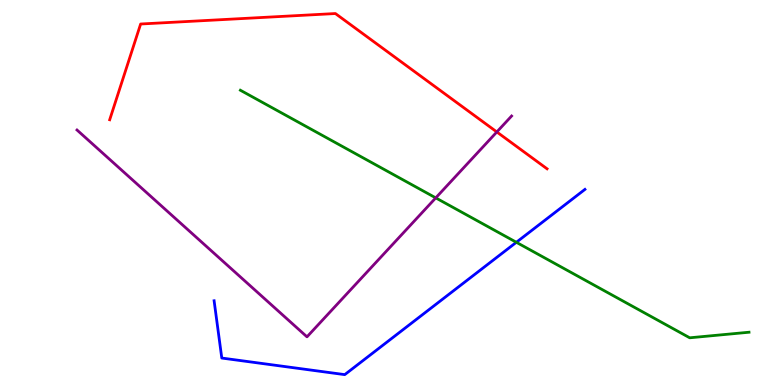[{'lines': ['blue', 'red'], 'intersections': []}, {'lines': ['green', 'red'], 'intersections': []}, {'lines': ['purple', 'red'], 'intersections': [{'x': 6.41, 'y': 6.57}]}, {'lines': ['blue', 'green'], 'intersections': [{'x': 6.66, 'y': 3.71}]}, {'lines': ['blue', 'purple'], 'intersections': []}, {'lines': ['green', 'purple'], 'intersections': [{'x': 5.62, 'y': 4.86}]}]